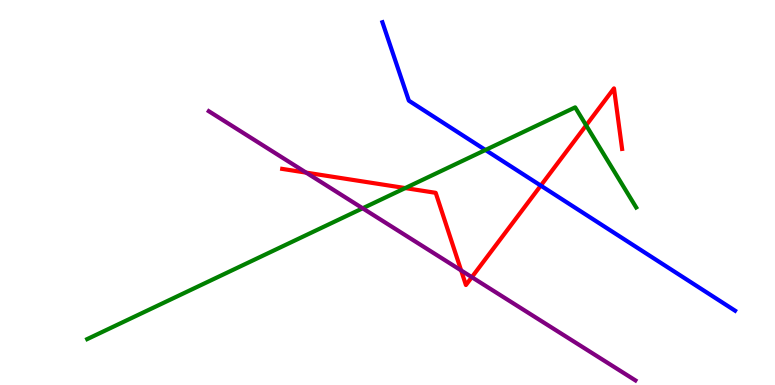[{'lines': ['blue', 'red'], 'intersections': [{'x': 6.98, 'y': 5.18}]}, {'lines': ['green', 'red'], 'intersections': [{'x': 5.23, 'y': 5.12}, {'x': 7.56, 'y': 6.74}]}, {'lines': ['purple', 'red'], 'intersections': [{'x': 3.95, 'y': 5.52}, {'x': 5.95, 'y': 2.98}, {'x': 6.09, 'y': 2.8}]}, {'lines': ['blue', 'green'], 'intersections': [{'x': 6.26, 'y': 6.1}]}, {'lines': ['blue', 'purple'], 'intersections': []}, {'lines': ['green', 'purple'], 'intersections': [{'x': 4.68, 'y': 4.59}]}]